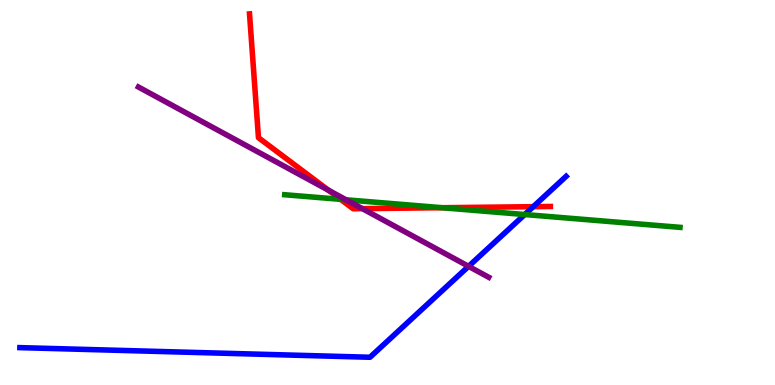[{'lines': ['blue', 'red'], 'intersections': [{'x': 6.88, 'y': 4.63}]}, {'lines': ['green', 'red'], 'intersections': [{'x': 4.4, 'y': 4.82}, {'x': 5.7, 'y': 4.6}]}, {'lines': ['purple', 'red'], 'intersections': [{'x': 4.24, 'y': 5.06}, {'x': 4.68, 'y': 4.58}]}, {'lines': ['blue', 'green'], 'intersections': [{'x': 6.77, 'y': 4.43}]}, {'lines': ['blue', 'purple'], 'intersections': [{'x': 6.05, 'y': 3.08}]}, {'lines': ['green', 'purple'], 'intersections': [{'x': 4.47, 'y': 4.81}]}]